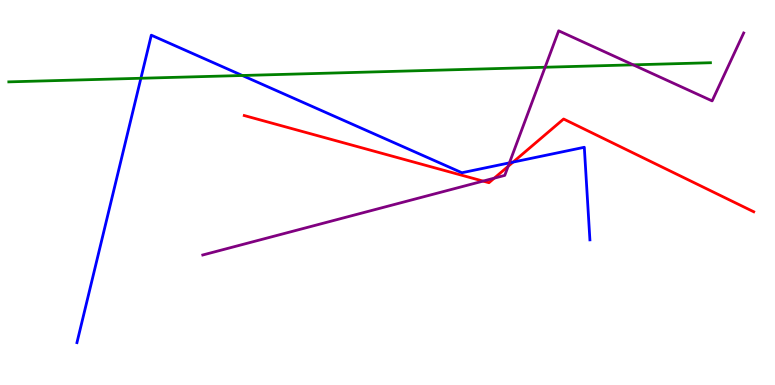[{'lines': ['blue', 'red'], 'intersections': [{'x': 6.62, 'y': 5.79}]}, {'lines': ['green', 'red'], 'intersections': []}, {'lines': ['purple', 'red'], 'intersections': [{'x': 6.23, 'y': 5.3}, {'x': 6.38, 'y': 5.37}, {'x': 6.56, 'y': 5.68}]}, {'lines': ['blue', 'green'], 'intersections': [{'x': 1.82, 'y': 7.97}, {'x': 3.13, 'y': 8.04}]}, {'lines': ['blue', 'purple'], 'intersections': [{'x': 6.57, 'y': 5.77}]}, {'lines': ['green', 'purple'], 'intersections': [{'x': 7.03, 'y': 8.25}, {'x': 8.17, 'y': 8.32}]}]